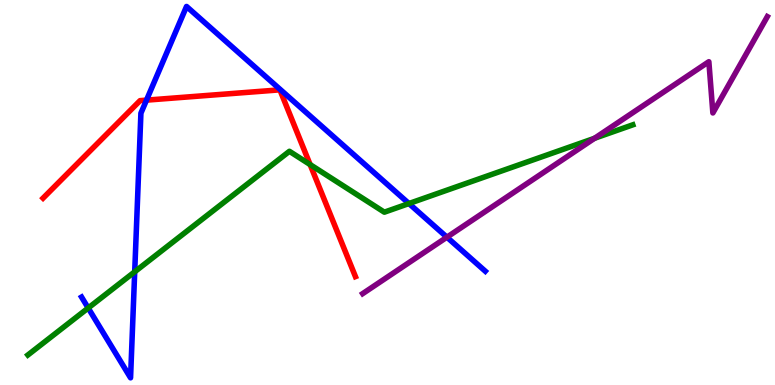[{'lines': ['blue', 'red'], 'intersections': [{'x': 1.89, 'y': 7.4}]}, {'lines': ['green', 'red'], 'intersections': [{'x': 4.0, 'y': 5.73}]}, {'lines': ['purple', 'red'], 'intersections': []}, {'lines': ['blue', 'green'], 'intersections': [{'x': 1.14, 'y': 2.0}, {'x': 1.74, 'y': 2.94}, {'x': 5.28, 'y': 4.71}]}, {'lines': ['blue', 'purple'], 'intersections': [{'x': 5.77, 'y': 3.84}]}, {'lines': ['green', 'purple'], 'intersections': [{'x': 7.67, 'y': 6.41}]}]